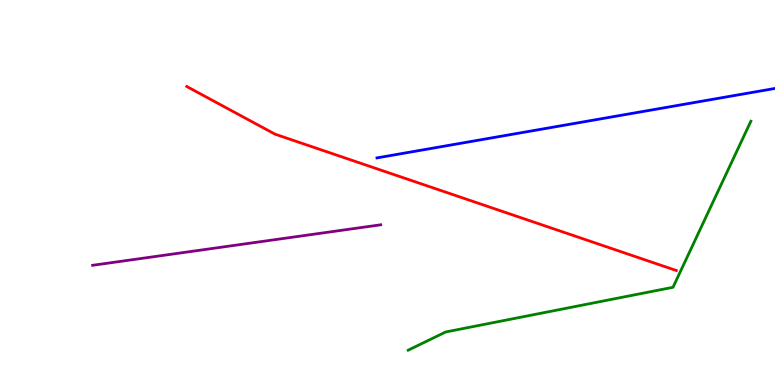[{'lines': ['blue', 'red'], 'intersections': []}, {'lines': ['green', 'red'], 'intersections': []}, {'lines': ['purple', 'red'], 'intersections': []}, {'lines': ['blue', 'green'], 'intersections': []}, {'lines': ['blue', 'purple'], 'intersections': []}, {'lines': ['green', 'purple'], 'intersections': []}]